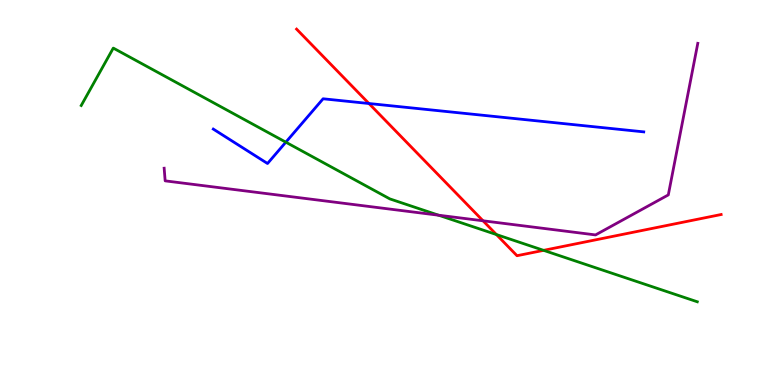[{'lines': ['blue', 'red'], 'intersections': [{'x': 4.76, 'y': 7.31}]}, {'lines': ['green', 'red'], 'intersections': [{'x': 6.41, 'y': 3.91}, {'x': 7.01, 'y': 3.5}]}, {'lines': ['purple', 'red'], 'intersections': [{'x': 6.23, 'y': 4.27}]}, {'lines': ['blue', 'green'], 'intersections': [{'x': 3.69, 'y': 6.31}]}, {'lines': ['blue', 'purple'], 'intersections': []}, {'lines': ['green', 'purple'], 'intersections': [{'x': 5.66, 'y': 4.41}]}]